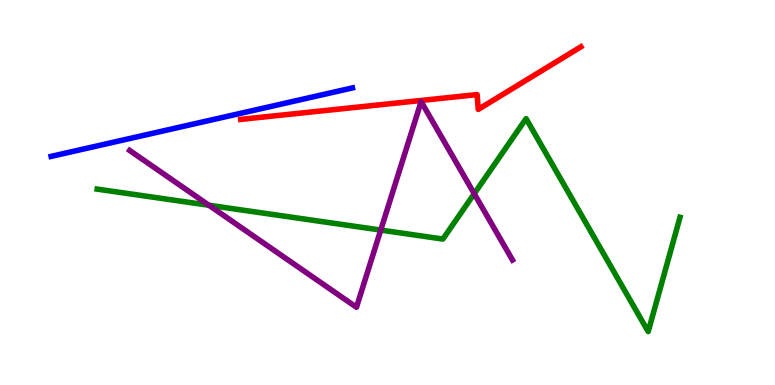[{'lines': ['blue', 'red'], 'intersections': []}, {'lines': ['green', 'red'], 'intersections': []}, {'lines': ['purple', 'red'], 'intersections': []}, {'lines': ['blue', 'green'], 'intersections': []}, {'lines': ['blue', 'purple'], 'intersections': []}, {'lines': ['green', 'purple'], 'intersections': [{'x': 2.7, 'y': 4.67}, {'x': 4.91, 'y': 4.02}, {'x': 6.12, 'y': 4.97}]}]